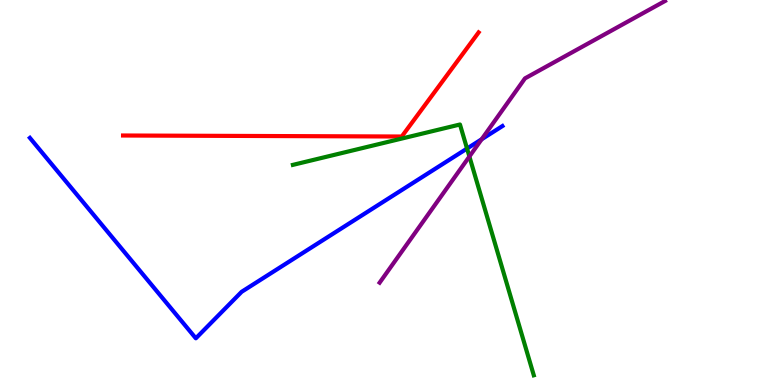[{'lines': ['blue', 'red'], 'intersections': []}, {'lines': ['green', 'red'], 'intersections': []}, {'lines': ['purple', 'red'], 'intersections': []}, {'lines': ['blue', 'green'], 'intersections': [{'x': 6.03, 'y': 6.14}]}, {'lines': ['blue', 'purple'], 'intersections': [{'x': 6.22, 'y': 6.38}]}, {'lines': ['green', 'purple'], 'intersections': [{'x': 6.06, 'y': 5.93}]}]